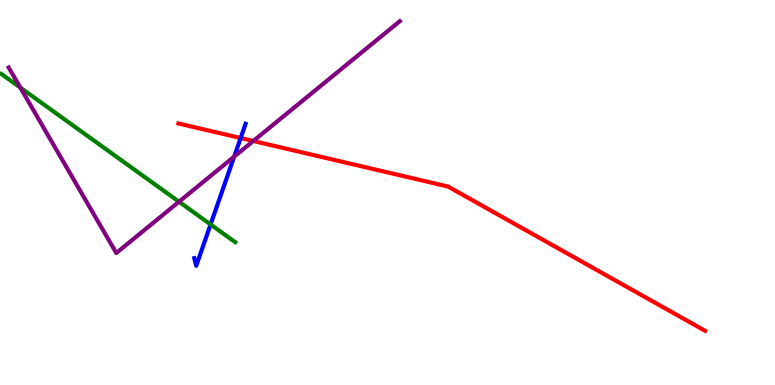[{'lines': ['blue', 'red'], 'intersections': [{'x': 3.11, 'y': 6.41}]}, {'lines': ['green', 'red'], 'intersections': []}, {'lines': ['purple', 'red'], 'intersections': [{'x': 3.27, 'y': 6.34}]}, {'lines': ['blue', 'green'], 'intersections': [{'x': 2.72, 'y': 4.17}]}, {'lines': ['blue', 'purple'], 'intersections': [{'x': 3.02, 'y': 5.93}]}, {'lines': ['green', 'purple'], 'intersections': [{'x': 0.262, 'y': 7.72}, {'x': 2.31, 'y': 4.76}]}]